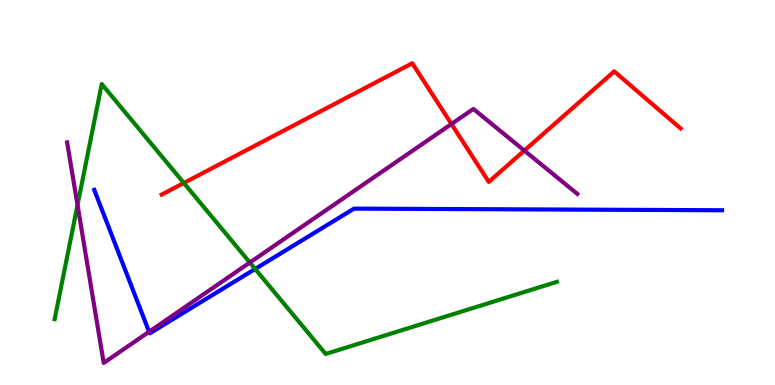[{'lines': ['blue', 'red'], 'intersections': []}, {'lines': ['green', 'red'], 'intersections': [{'x': 2.37, 'y': 5.25}]}, {'lines': ['purple', 'red'], 'intersections': [{'x': 5.83, 'y': 6.78}, {'x': 6.77, 'y': 6.09}]}, {'lines': ['blue', 'green'], 'intersections': [{'x': 3.29, 'y': 3.01}]}, {'lines': ['blue', 'purple'], 'intersections': [{'x': 1.92, 'y': 1.38}]}, {'lines': ['green', 'purple'], 'intersections': [{'x': 1.0, 'y': 4.67}, {'x': 3.22, 'y': 3.18}]}]